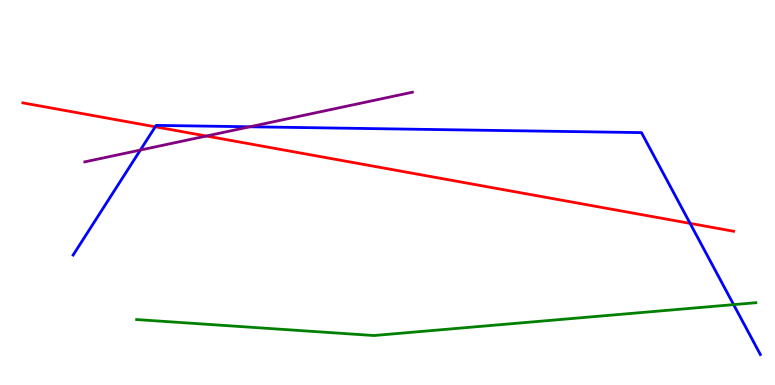[{'lines': ['blue', 'red'], 'intersections': [{'x': 2.0, 'y': 6.71}, {'x': 8.9, 'y': 4.2}]}, {'lines': ['green', 'red'], 'intersections': []}, {'lines': ['purple', 'red'], 'intersections': [{'x': 2.66, 'y': 6.47}]}, {'lines': ['blue', 'green'], 'intersections': [{'x': 9.47, 'y': 2.09}]}, {'lines': ['blue', 'purple'], 'intersections': [{'x': 1.81, 'y': 6.1}, {'x': 3.22, 'y': 6.71}]}, {'lines': ['green', 'purple'], 'intersections': []}]